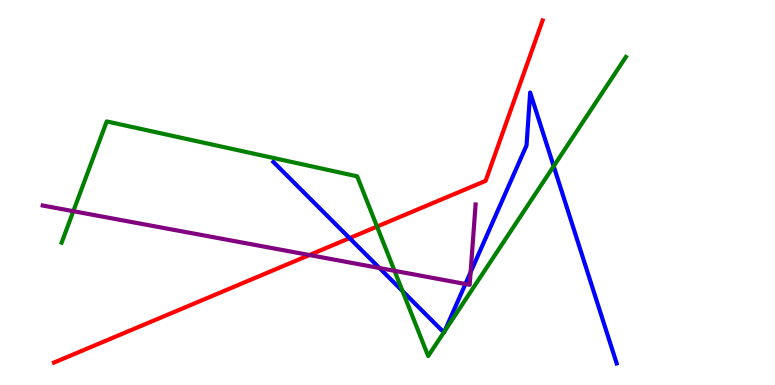[{'lines': ['blue', 'red'], 'intersections': [{'x': 4.51, 'y': 3.81}]}, {'lines': ['green', 'red'], 'intersections': [{'x': 4.86, 'y': 4.11}]}, {'lines': ['purple', 'red'], 'intersections': [{'x': 3.99, 'y': 3.38}]}, {'lines': ['blue', 'green'], 'intersections': [{'x': 5.19, 'y': 2.44}, {'x': 5.73, 'y': 1.37}, {'x': 5.74, 'y': 1.4}, {'x': 7.14, 'y': 5.68}]}, {'lines': ['blue', 'purple'], 'intersections': [{'x': 4.9, 'y': 3.04}, {'x': 6.01, 'y': 2.62}, {'x': 6.07, 'y': 2.93}]}, {'lines': ['green', 'purple'], 'intersections': [{'x': 0.946, 'y': 4.51}, {'x': 5.09, 'y': 2.97}]}]